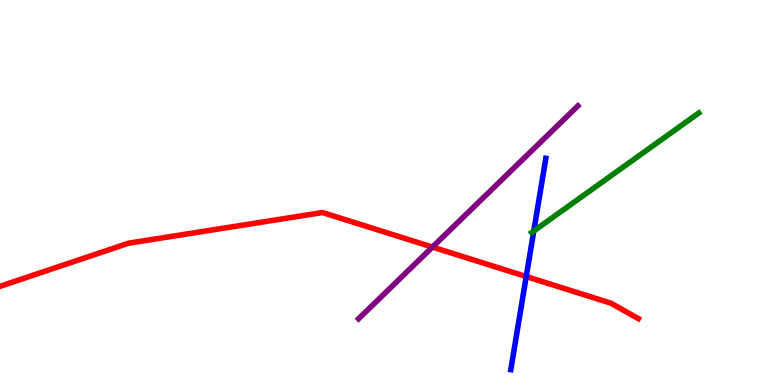[{'lines': ['blue', 'red'], 'intersections': [{'x': 6.79, 'y': 2.82}]}, {'lines': ['green', 'red'], 'intersections': []}, {'lines': ['purple', 'red'], 'intersections': [{'x': 5.58, 'y': 3.58}]}, {'lines': ['blue', 'green'], 'intersections': [{'x': 6.89, 'y': 4.0}]}, {'lines': ['blue', 'purple'], 'intersections': []}, {'lines': ['green', 'purple'], 'intersections': []}]